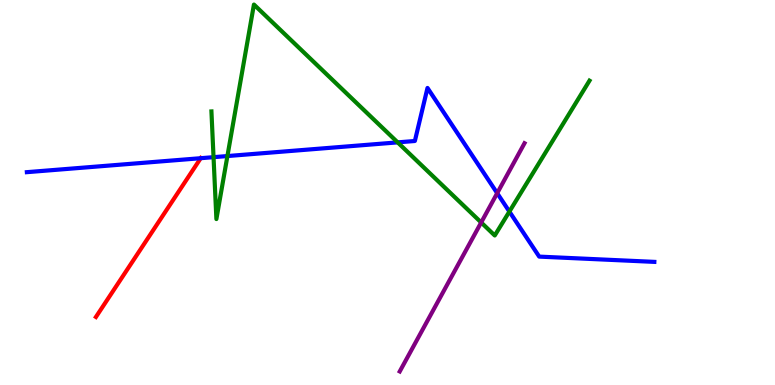[{'lines': ['blue', 'red'], 'intersections': [{'x': 2.59, 'y': 5.89}]}, {'lines': ['green', 'red'], 'intersections': []}, {'lines': ['purple', 'red'], 'intersections': []}, {'lines': ['blue', 'green'], 'intersections': [{'x': 2.76, 'y': 5.92}, {'x': 2.93, 'y': 5.95}, {'x': 5.13, 'y': 6.3}, {'x': 6.57, 'y': 4.5}]}, {'lines': ['blue', 'purple'], 'intersections': [{'x': 6.42, 'y': 4.98}]}, {'lines': ['green', 'purple'], 'intersections': [{'x': 6.21, 'y': 4.22}]}]